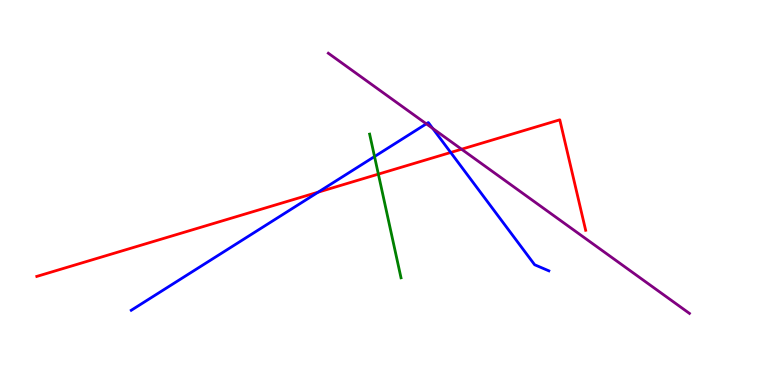[{'lines': ['blue', 'red'], 'intersections': [{'x': 4.11, 'y': 5.01}, {'x': 5.82, 'y': 6.04}]}, {'lines': ['green', 'red'], 'intersections': [{'x': 4.88, 'y': 5.48}]}, {'lines': ['purple', 'red'], 'intersections': [{'x': 5.96, 'y': 6.12}]}, {'lines': ['blue', 'green'], 'intersections': [{'x': 4.83, 'y': 5.93}]}, {'lines': ['blue', 'purple'], 'intersections': [{'x': 5.5, 'y': 6.78}, {'x': 5.58, 'y': 6.66}]}, {'lines': ['green', 'purple'], 'intersections': []}]